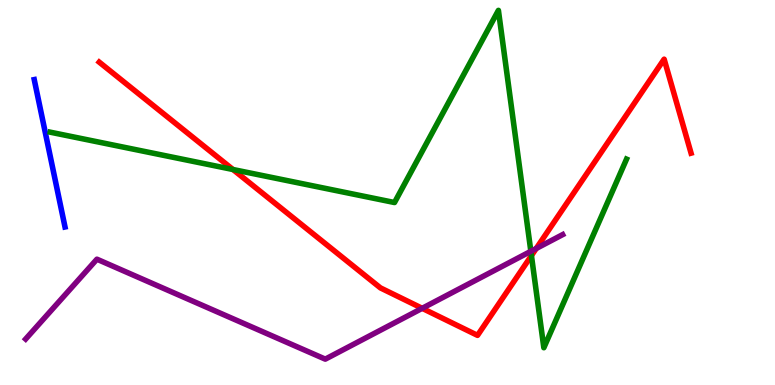[{'lines': ['blue', 'red'], 'intersections': []}, {'lines': ['green', 'red'], 'intersections': [{'x': 3.01, 'y': 5.6}, {'x': 6.86, 'y': 3.36}]}, {'lines': ['purple', 'red'], 'intersections': [{'x': 5.45, 'y': 1.99}, {'x': 6.92, 'y': 3.55}]}, {'lines': ['blue', 'green'], 'intersections': []}, {'lines': ['blue', 'purple'], 'intersections': []}, {'lines': ['green', 'purple'], 'intersections': [{'x': 6.85, 'y': 3.47}]}]